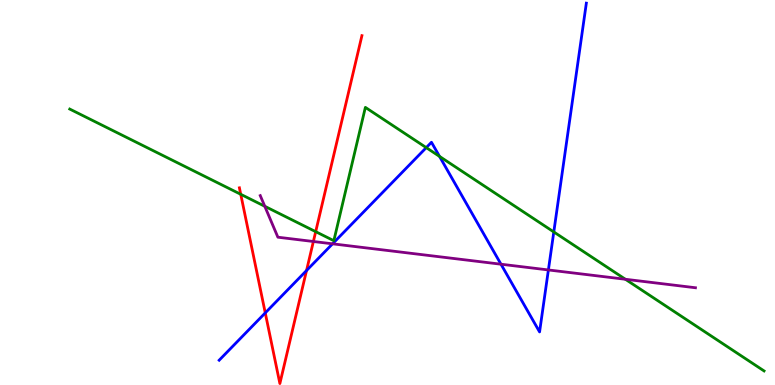[{'lines': ['blue', 'red'], 'intersections': [{'x': 3.42, 'y': 1.87}, {'x': 3.96, 'y': 2.97}]}, {'lines': ['green', 'red'], 'intersections': [{'x': 3.11, 'y': 4.95}, {'x': 4.07, 'y': 3.98}]}, {'lines': ['purple', 'red'], 'intersections': [{'x': 4.04, 'y': 3.73}]}, {'lines': ['blue', 'green'], 'intersections': [{'x': 5.5, 'y': 6.17}, {'x': 5.67, 'y': 5.94}, {'x': 7.15, 'y': 3.98}]}, {'lines': ['blue', 'purple'], 'intersections': [{'x': 4.29, 'y': 3.67}, {'x': 6.46, 'y': 3.14}, {'x': 7.08, 'y': 2.99}]}, {'lines': ['green', 'purple'], 'intersections': [{'x': 3.42, 'y': 4.64}, {'x': 8.07, 'y': 2.75}]}]